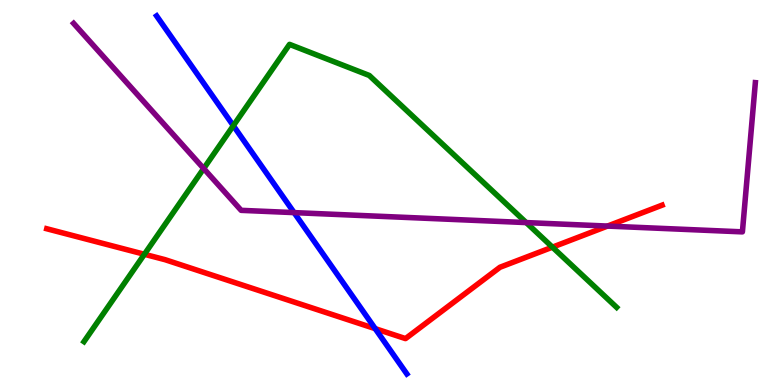[{'lines': ['blue', 'red'], 'intersections': [{'x': 4.84, 'y': 1.46}]}, {'lines': ['green', 'red'], 'intersections': [{'x': 1.86, 'y': 3.4}, {'x': 7.13, 'y': 3.58}]}, {'lines': ['purple', 'red'], 'intersections': [{'x': 7.84, 'y': 4.13}]}, {'lines': ['blue', 'green'], 'intersections': [{'x': 3.01, 'y': 6.74}]}, {'lines': ['blue', 'purple'], 'intersections': [{'x': 3.79, 'y': 4.48}]}, {'lines': ['green', 'purple'], 'intersections': [{'x': 2.63, 'y': 5.62}, {'x': 6.79, 'y': 4.22}]}]